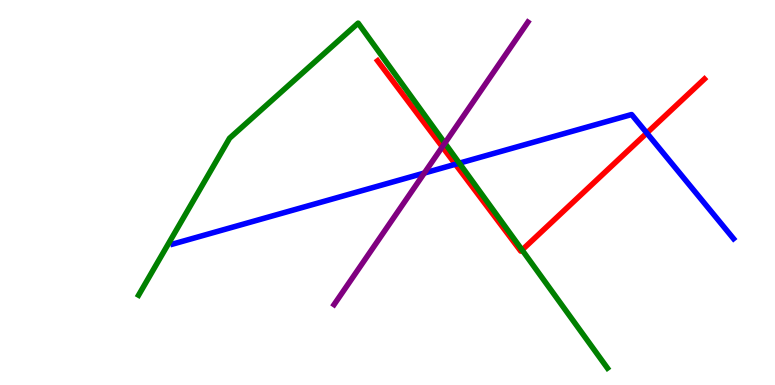[{'lines': ['blue', 'red'], 'intersections': [{'x': 5.88, 'y': 5.73}, {'x': 8.35, 'y': 6.54}]}, {'lines': ['green', 'red'], 'intersections': [{'x': 6.74, 'y': 3.51}]}, {'lines': ['purple', 'red'], 'intersections': [{'x': 5.71, 'y': 6.19}]}, {'lines': ['blue', 'green'], 'intersections': [{'x': 5.93, 'y': 5.76}]}, {'lines': ['blue', 'purple'], 'intersections': [{'x': 5.48, 'y': 5.51}]}, {'lines': ['green', 'purple'], 'intersections': [{'x': 5.74, 'y': 6.28}]}]